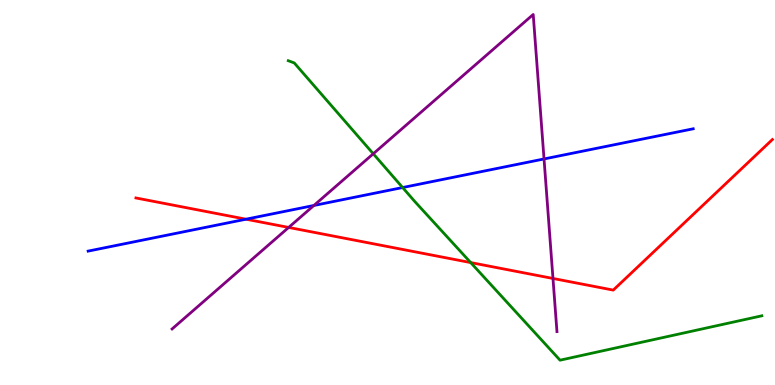[{'lines': ['blue', 'red'], 'intersections': [{'x': 3.17, 'y': 4.31}]}, {'lines': ['green', 'red'], 'intersections': [{'x': 6.07, 'y': 3.18}]}, {'lines': ['purple', 'red'], 'intersections': [{'x': 3.72, 'y': 4.09}, {'x': 7.14, 'y': 2.77}]}, {'lines': ['blue', 'green'], 'intersections': [{'x': 5.2, 'y': 5.13}]}, {'lines': ['blue', 'purple'], 'intersections': [{'x': 4.05, 'y': 4.66}, {'x': 7.02, 'y': 5.87}]}, {'lines': ['green', 'purple'], 'intersections': [{'x': 4.82, 'y': 6.01}]}]